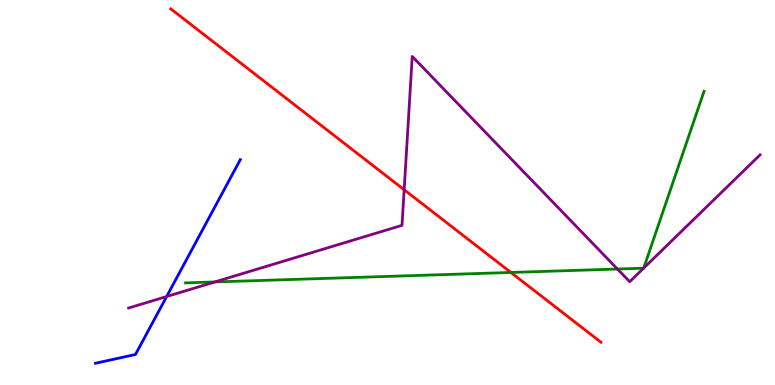[{'lines': ['blue', 'red'], 'intersections': []}, {'lines': ['green', 'red'], 'intersections': [{'x': 6.59, 'y': 2.92}]}, {'lines': ['purple', 'red'], 'intersections': [{'x': 5.22, 'y': 5.07}]}, {'lines': ['blue', 'green'], 'intersections': []}, {'lines': ['blue', 'purple'], 'intersections': [{'x': 2.15, 'y': 2.3}]}, {'lines': ['green', 'purple'], 'intersections': [{'x': 2.77, 'y': 2.68}, {'x': 7.97, 'y': 3.01}, {'x': 8.3, 'y': 3.03}, {'x': 8.31, 'y': 3.04}]}]